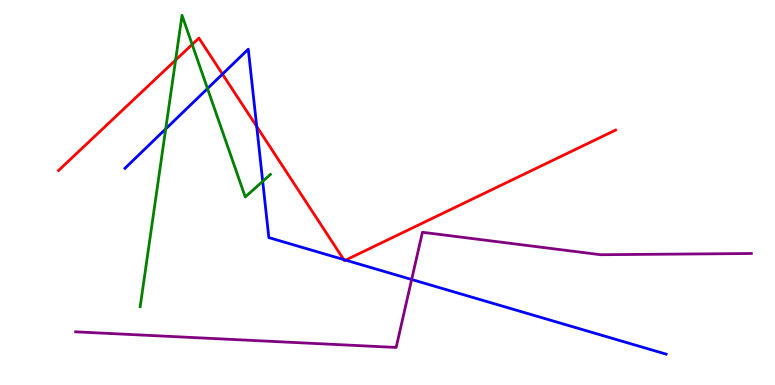[{'lines': ['blue', 'red'], 'intersections': [{'x': 2.87, 'y': 8.07}, {'x': 3.31, 'y': 6.71}, {'x': 4.44, 'y': 3.26}, {'x': 4.46, 'y': 3.24}]}, {'lines': ['green', 'red'], 'intersections': [{'x': 2.27, 'y': 8.44}, {'x': 2.48, 'y': 8.84}]}, {'lines': ['purple', 'red'], 'intersections': []}, {'lines': ['blue', 'green'], 'intersections': [{'x': 2.14, 'y': 6.65}, {'x': 2.68, 'y': 7.7}, {'x': 3.39, 'y': 5.29}]}, {'lines': ['blue', 'purple'], 'intersections': [{'x': 5.31, 'y': 2.74}]}, {'lines': ['green', 'purple'], 'intersections': []}]